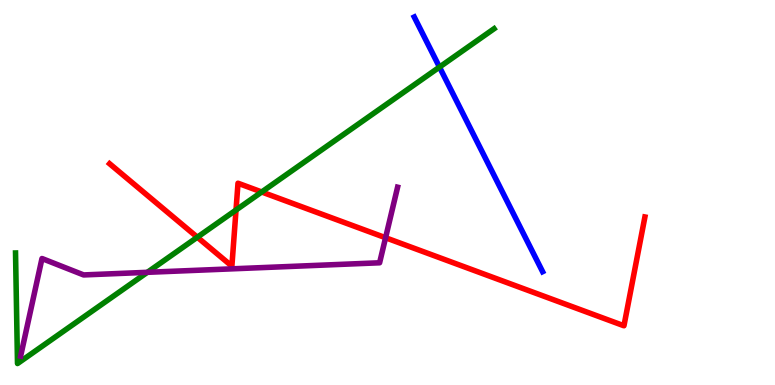[{'lines': ['blue', 'red'], 'intersections': []}, {'lines': ['green', 'red'], 'intersections': [{'x': 2.55, 'y': 3.84}, {'x': 3.05, 'y': 4.54}, {'x': 3.38, 'y': 5.01}]}, {'lines': ['purple', 'red'], 'intersections': [{'x': 4.98, 'y': 3.83}]}, {'lines': ['blue', 'green'], 'intersections': [{'x': 5.67, 'y': 8.26}]}, {'lines': ['blue', 'purple'], 'intersections': []}, {'lines': ['green', 'purple'], 'intersections': [{'x': 1.9, 'y': 2.93}]}]